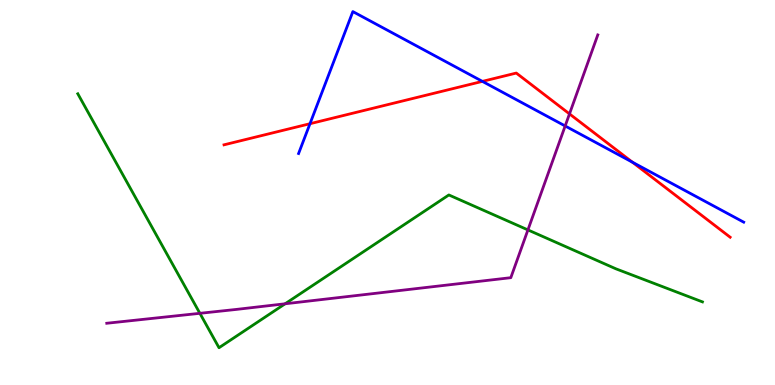[{'lines': ['blue', 'red'], 'intersections': [{'x': 4.0, 'y': 6.79}, {'x': 6.22, 'y': 7.89}, {'x': 8.16, 'y': 5.79}]}, {'lines': ['green', 'red'], 'intersections': []}, {'lines': ['purple', 'red'], 'intersections': [{'x': 7.35, 'y': 7.04}]}, {'lines': ['blue', 'green'], 'intersections': []}, {'lines': ['blue', 'purple'], 'intersections': [{'x': 7.29, 'y': 6.73}]}, {'lines': ['green', 'purple'], 'intersections': [{'x': 2.58, 'y': 1.86}, {'x': 3.68, 'y': 2.11}, {'x': 6.81, 'y': 4.03}]}]